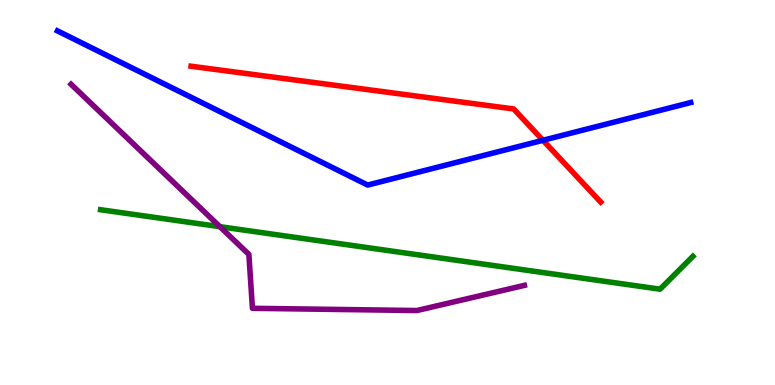[{'lines': ['blue', 'red'], 'intersections': [{'x': 7.01, 'y': 6.36}]}, {'lines': ['green', 'red'], 'intersections': []}, {'lines': ['purple', 'red'], 'intersections': []}, {'lines': ['blue', 'green'], 'intersections': []}, {'lines': ['blue', 'purple'], 'intersections': []}, {'lines': ['green', 'purple'], 'intersections': [{'x': 2.84, 'y': 4.11}]}]